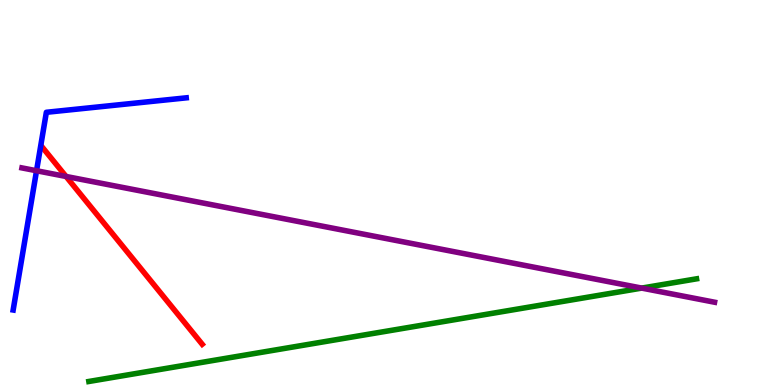[{'lines': ['blue', 'red'], 'intersections': []}, {'lines': ['green', 'red'], 'intersections': []}, {'lines': ['purple', 'red'], 'intersections': [{'x': 0.852, 'y': 5.42}]}, {'lines': ['blue', 'green'], 'intersections': []}, {'lines': ['blue', 'purple'], 'intersections': [{'x': 0.472, 'y': 5.57}]}, {'lines': ['green', 'purple'], 'intersections': [{'x': 8.28, 'y': 2.52}]}]